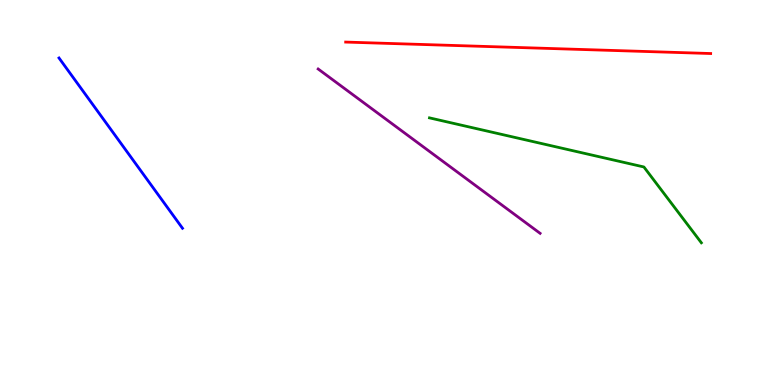[{'lines': ['blue', 'red'], 'intersections': []}, {'lines': ['green', 'red'], 'intersections': []}, {'lines': ['purple', 'red'], 'intersections': []}, {'lines': ['blue', 'green'], 'intersections': []}, {'lines': ['blue', 'purple'], 'intersections': []}, {'lines': ['green', 'purple'], 'intersections': []}]